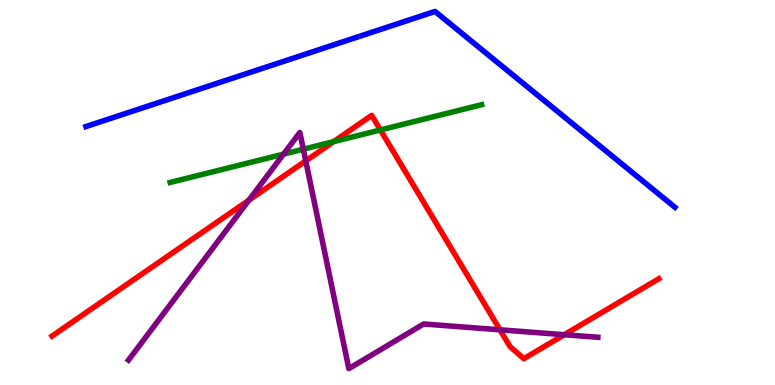[{'lines': ['blue', 'red'], 'intersections': []}, {'lines': ['green', 'red'], 'intersections': [{'x': 4.31, 'y': 6.32}, {'x': 4.91, 'y': 6.62}]}, {'lines': ['purple', 'red'], 'intersections': [{'x': 3.21, 'y': 4.8}, {'x': 3.95, 'y': 5.82}, {'x': 6.45, 'y': 1.43}, {'x': 7.28, 'y': 1.31}]}, {'lines': ['blue', 'green'], 'intersections': []}, {'lines': ['blue', 'purple'], 'intersections': []}, {'lines': ['green', 'purple'], 'intersections': [{'x': 3.66, 'y': 6.0}, {'x': 3.91, 'y': 6.12}]}]